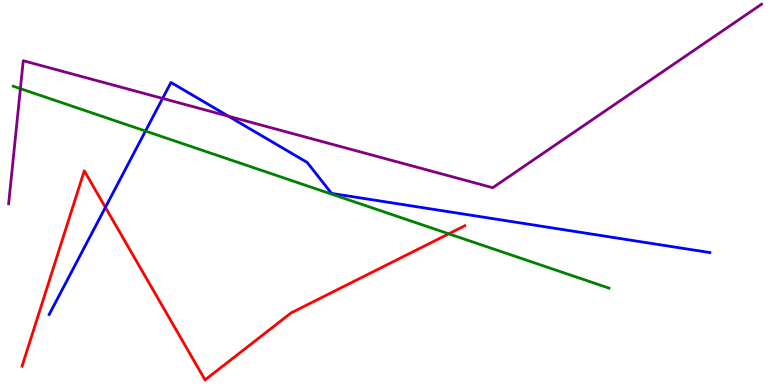[{'lines': ['blue', 'red'], 'intersections': [{'x': 1.36, 'y': 4.61}]}, {'lines': ['green', 'red'], 'intersections': [{'x': 5.79, 'y': 3.93}]}, {'lines': ['purple', 'red'], 'intersections': []}, {'lines': ['blue', 'green'], 'intersections': [{'x': 1.88, 'y': 6.6}]}, {'lines': ['blue', 'purple'], 'intersections': [{'x': 2.1, 'y': 7.44}, {'x': 2.95, 'y': 6.98}]}, {'lines': ['green', 'purple'], 'intersections': [{'x': 0.263, 'y': 7.7}]}]